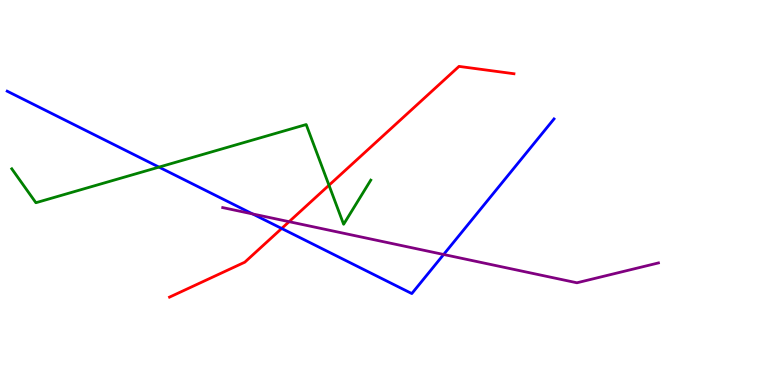[{'lines': ['blue', 'red'], 'intersections': [{'x': 3.63, 'y': 4.07}]}, {'lines': ['green', 'red'], 'intersections': [{'x': 4.24, 'y': 5.19}]}, {'lines': ['purple', 'red'], 'intersections': [{'x': 3.73, 'y': 4.24}]}, {'lines': ['blue', 'green'], 'intersections': [{'x': 2.05, 'y': 5.66}]}, {'lines': ['blue', 'purple'], 'intersections': [{'x': 3.26, 'y': 4.44}, {'x': 5.72, 'y': 3.39}]}, {'lines': ['green', 'purple'], 'intersections': []}]